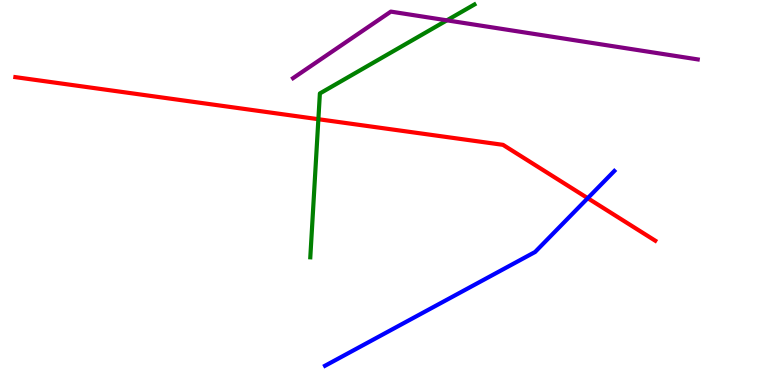[{'lines': ['blue', 'red'], 'intersections': [{'x': 7.58, 'y': 4.85}]}, {'lines': ['green', 'red'], 'intersections': [{'x': 4.11, 'y': 6.9}]}, {'lines': ['purple', 'red'], 'intersections': []}, {'lines': ['blue', 'green'], 'intersections': []}, {'lines': ['blue', 'purple'], 'intersections': []}, {'lines': ['green', 'purple'], 'intersections': [{'x': 5.77, 'y': 9.47}]}]